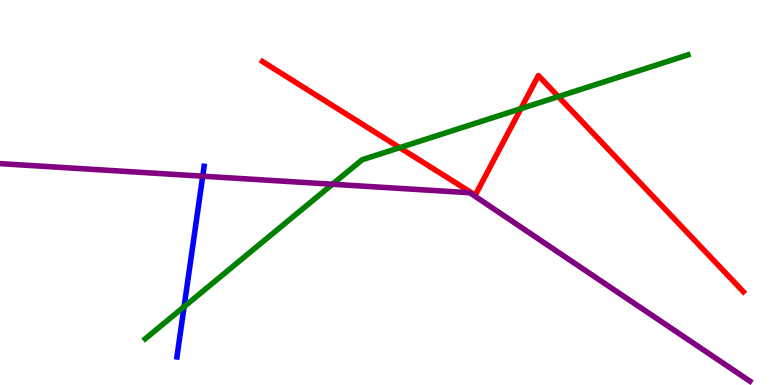[{'lines': ['blue', 'red'], 'intersections': []}, {'lines': ['green', 'red'], 'intersections': [{'x': 5.16, 'y': 6.16}, {'x': 6.72, 'y': 7.18}, {'x': 7.2, 'y': 7.49}]}, {'lines': ['purple', 'red'], 'intersections': []}, {'lines': ['blue', 'green'], 'intersections': [{'x': 2.38, 'y': 2.03}]}, {'lines': ['blue', 'purple'], 'intersections': [{'x': 2.62, 'y': 5.42}]}, {'lines': ['green', 'purple'], 'intersections': [{'x': 4.29, 'y': 5.21}]}]